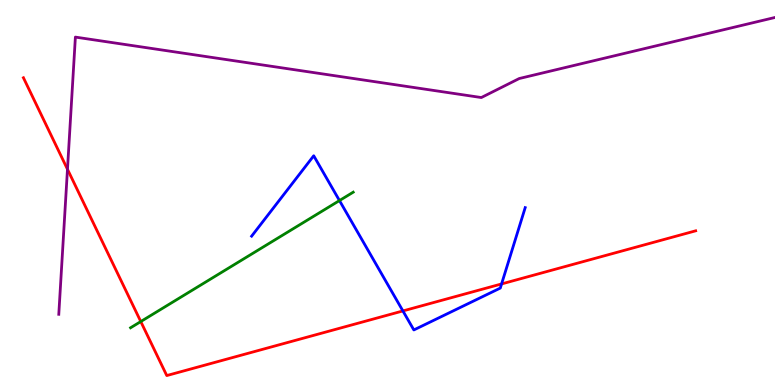[{'lines': ['blue', 'red'], 'intersections': [{'x': 5.2, 'y': 1.92}, {'x': 6.47, 'y': 2.63}]}, {'lines': ['green', 'red'], 'intersections': [{'x': 1.82, 'y': 1.65}]}, {'lines': ['purple', 'red'], 'intersections': [{'x': 0.871, 'y': 5.6}]}, {'lines': ['blue', 'green'], 'intersections': [{'x': 4.38, 'y': 4.79}]}, {'lines': ['blue', 'purple'], 'intersections': []}, {'lines': ['green', 'purple'], 'intersections': []}]